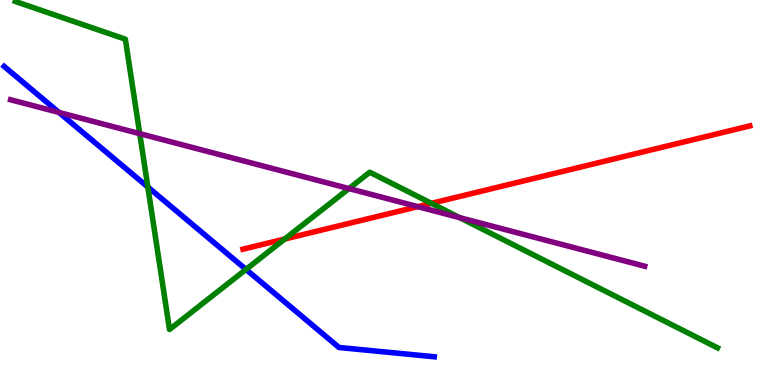[{'lines': ['blue', 'red'], 'intersections': []}, {'lines': ['green', 'red'], 'intersections': [{'x': 3.67, 'y': 3.79}, {'x': 5.57, 'y': 4.72}]}, {'lines': ['purple', 'red'], 'intersections': [{'x': 5.39, 'y': 4.63}]}, {'lines': ['blue', 'green'], 'intersections': [{'x': 1.91, 'y': 5.14}, {'x': 3.17, 'y': 3.0}]}, {'lines': ['blue', 'purple'], 'intersections': [{'x': 0.761, 'y': 7.08}]}, {'lines': ['green', 'purple'], 'intersections': [{'x': 1.8, 'y': 6.53}, {'x': 4.5, 'y': 5.1}, {'x': 5.93, 'y': 4.35}]}]